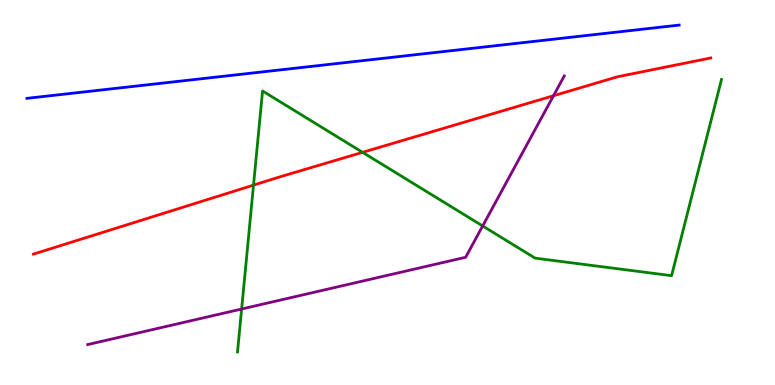[{'lines': ['blue', 'red'], 'intersections': []}, {'lines': ['green', 'red'], 'intersections': [{'x': 3.27, 'y': 5.19}, {'x': 4.68, 'y': 6.04}]}, {'lines': ['purple', 'red'], 'intersections': [{'x': 7.14, 'y': 7.51}]}, {'lines': ['blue', 'green'], 'intersections': []}, {'lines': ['blue', 'purple'], 'intersections': []}, {'lines': ['green', 'purple'], 'intersections': [{'x': 3.12, 'y': 1.97}, {'x': 6.23, 'y': 4.13}]}]